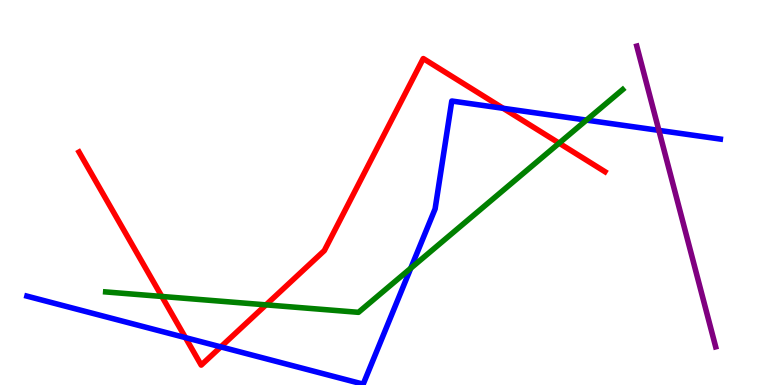[{'lines': ['blue', 'red'], 'intersections': [{'x': 2.39, 'y': 1.23}, {'x': 2.85, 'y': 0.99}, {'x': 6.49, 'y': 7.19}]}, {'lines': ['green', 'red'], 'intersections': [{'x': 2.09, 'y': 2.3}, {'x': 3.43, 'y': 2.08}, {'x': 7.21, 'y': 6.28}]}, {'lines': ['purple', 'red'], 'intersections': []}, {'lines': ['blue', 'green'], 'intersections': [{'x': 5.3, 'y': 3.03}, {'x': 7.57, 'y': 6.88}]}, {'lines': ['blue', 'purple'], 'intersections': [{'x': 8.5, 'y': 6.61}]}, {'lines': ['green', 'purple'], 'intersections': []}]